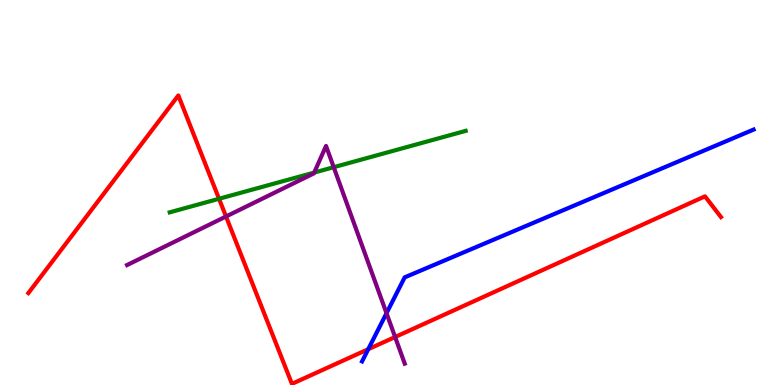[{'lines': ['blue', 'red'], 'intersections': [{'x': 4.75, 'y': 0.93}]}, {'lines': ['green', 'red'], 'intersections': [{'x': 2.83, 'y': 4.84}]}, {'lines': ['purple', 'red'], 'intersections': [{'x': 2.92, 'y': 4.38}, {'x': 5.1, 'y': 1.25}]}, {'lines': ['blue', 'green'], 'intersections': []}, {'lines': ['blue', 'purple'], 'intersections': [{'x': 4.99, 'y': 1.86}]}, {'lines': ['green', 'purple'], 'intersections': [{'x': 4.05, 'y': 5.52}, {'x': 4.31, 'y': 5.66}]}]